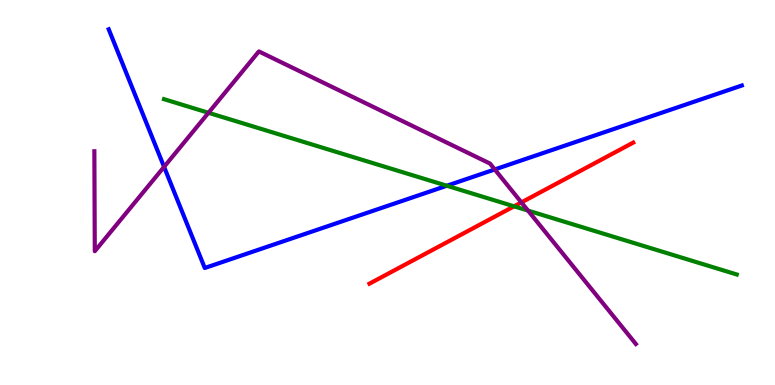[{'lines': ['blue', 'red'], 'intersections': []}, {'lines': ['green', 'red'], 'intersections': [{'x': 6.63, 'y': 4.64}]}, {'lines': ['purple', 'red'], 'intersections': [{'x': 6.73, 'y': 4.74}]}, {'lines': ['blue', 'green'], 'intersections': [{'x': 5.77, 'y': 5.18}]}, {'lines': ['blue', 'purple'], 'intersections': [{'x': 2.12, 'y': 5.67}, {'x': 6.38, 'y': 5.6}]}, {'lines': ['green', 'purple'], 'intersections': [{'x': 2.69, 'y': 7.07}, {'x': 6.81, 'y': 4.53}]}]